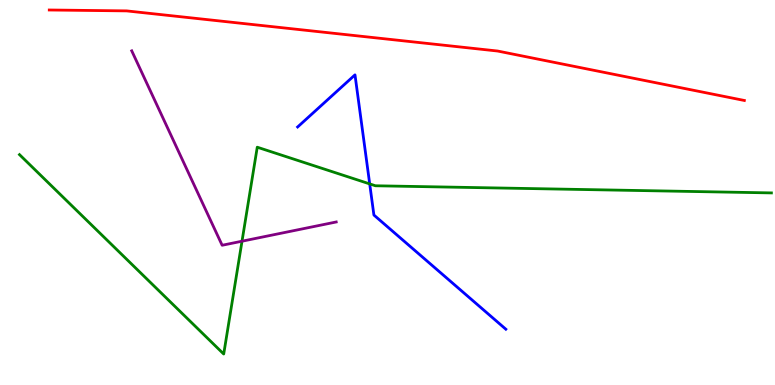[{'lines': ['blue', 'red'], 'intersections': []}, {'lines': ['green', 'red'], 'intersections': []}, {'lines': ['purple', 'red'], 'intersections': []}, {'lines': ['blue', 'green'], 'intersections': [{'x': 4.77, 'y': 5.22}]}, {'lines': ['blue', 'purple'], 'intersections': []}, {'lines': ['green', 'purple'], 'intersections': [{'x': 3.12, 'y': 3.73}]}]